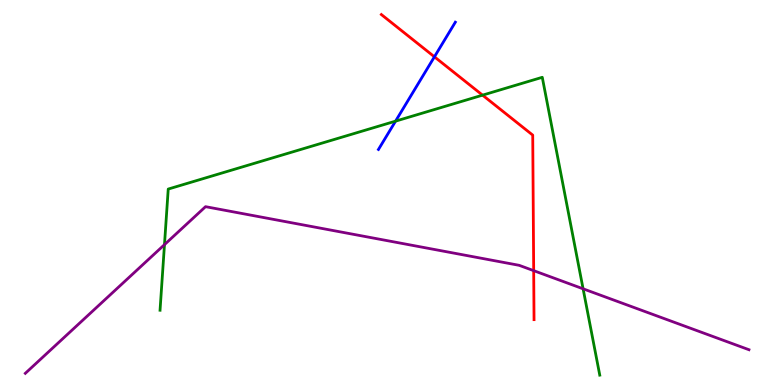[{'lines': ['blue', 'red'], 'intersections': [{'x': 5.61, 'y': 8.52}]}, {'lines': ['green', 'red'], 'intersections': [{'x': 6.23, 'y': 7.53}]}, {'lines': ['purple', 'red'], 'intersections': [{'x': 6.89, 'y': 2.97}]}, {'lines': ['blue', 'green'], 'intersections': [{'x': 5.1, 'y': 6.85}]}, {'lines': ['blue', 'purple'], 'intersections': []}, {'lines': ['green', 'purple'], 'intersections': [{'x': 2.12, 'y': 3.65}, {'x': 7.52, 'y': 2.5}]}]